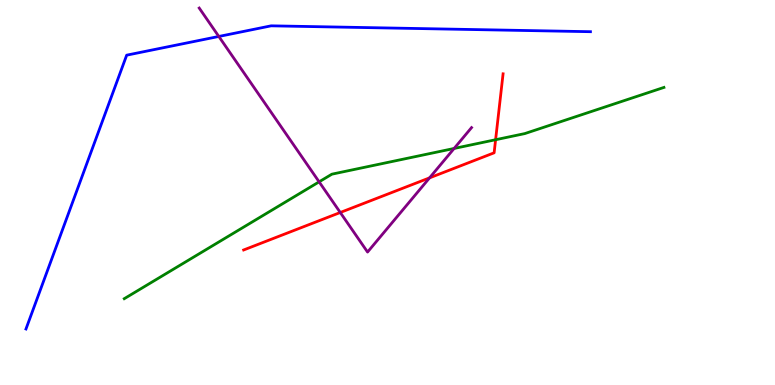[{'lines': ['blue', 'red'], 'intersections': []}, {'lines': ['green', 'red'], 'intersections': [{'x': 6.39, 'y': 6.37}]}, {'lines': ['purple', 'red'], 'intersections': [{'x': 4.39, 'y': 4.48}, {'x': 5.54, 'y': 5.38}]}, {'lines': ['blue', 'green'], 'intersections': []}, {'lines': ['blue', 'purple'], 'intersections': [{'x': 2.82, 'y': 9.05}]}, {'lines': ['green', 'purple'], 'intersections': [{'x': 4.12, 'y': 5.28}, {'x': 5.86, 'y': 6.14}]}]